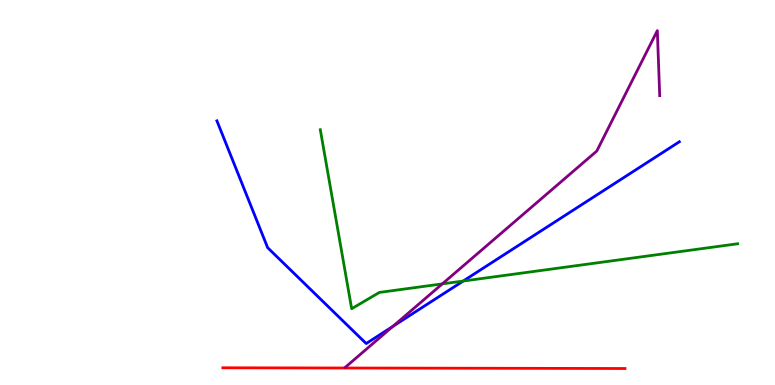[{'lines': ['blue', 'red'], 'intersections': []}, {'lines': ['green', 'red'], 'intersections': []}, {'lines': ['purple', 'red'], 'intersections': []}, {'lines': ['blue', 'green'], 'intersections': [{'x': 5.98, 'y': 2.7}]}, {'lines': ['blue', 'purple'], 'intersections': [{'x': 5.07, 'y': 1.52}]}, {'lines': ['green', 'purple'], 'intersections': [{'x': 5.71, 'y': 2.63}]}]